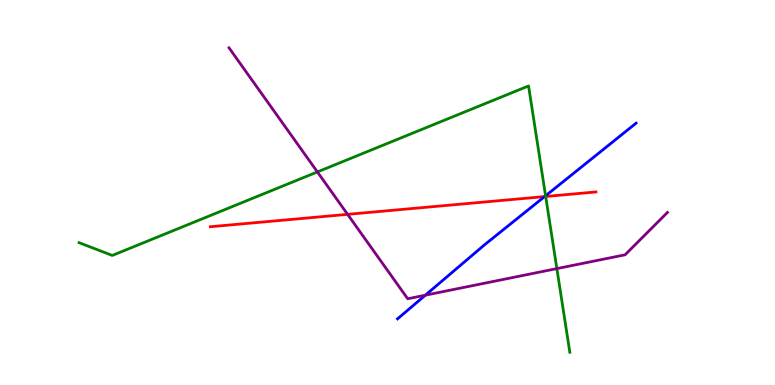[{'lines': ['blue', 'red'], 'intersections': [{'x': 7.03, 'y': 4.89}]}, {'lines': ['green', 'red'], 'intersections': [{'x': 7.04, 'y': 4.9}]}, {'lines': ['purple', 'red'], 'intersections': [{'x': 4.49, 'y': 4.43}]}, {'lines': ['blue', 'green'], 'intersections': [{'x': 7.04, 'y': 4.91}]}, {'lines': ['blue', 'purple'], 'intersections': [{'x': 5.49, 'y': 2.33}]}, {'lines': ['green', 'purple'], 'intersections': [{'x': 4.1, 'y': 5.53}, {'x': 7.19, 'y': 3.02}]}]